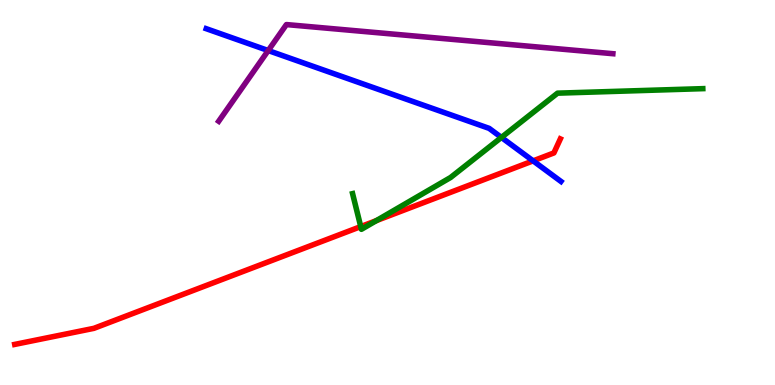[{'lines': ['blue', 'red'], 'intersections': [{'x': 6.88, 'y': 5.82}]}, {'lines': ['green', 'red'], 'intersections': [{'x': 4.65, 'y': 4.11}, {'x': 4.86, 'y': 4.27}]}, {'lines': ['purple', 'red'], 'intersections': []}, {'lines': ['blue', 'green'], 'intersections': [{'x': 6.47, 'y': 6.43}]}, {'lines': ['blue', 'purple'], 'intersections': [{'x': 3.46, 'y': 8.69}]}, {'lines': ['green', 'purple'], 'intersections': []}]